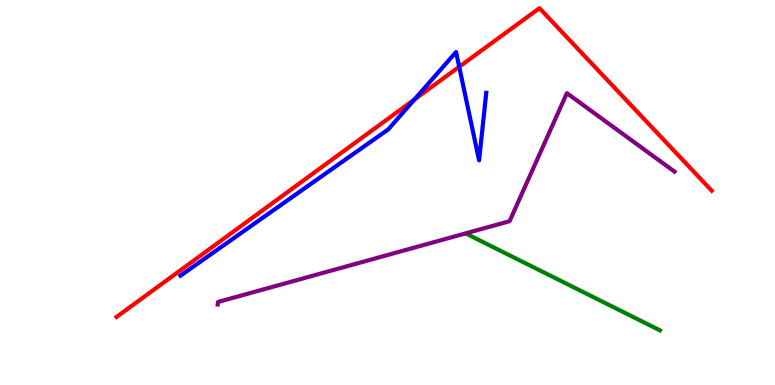[{'lines': ['blue', 'red'], 'intersections': [{'x': 5.35, 'y': 7.42}, {'x': 5.93, 'y': 8.27}]}, {'lines': ['green', 'red'], 'intersections': []}, {'lines': ['purple', 'red'], 'intersections': []}, {'lines': ['blue', 'green'], 'intersections': []}, {'lines': ['blue', 'purple'], 'intersections': []}, {'lines': ['green', 'purple'], 'intersections': []}]